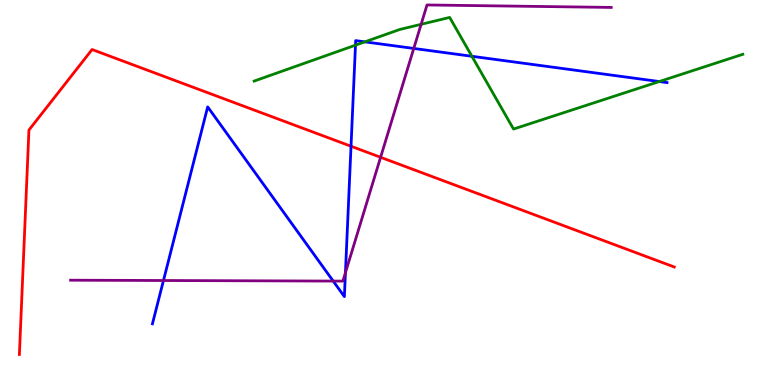[{'lines': ['blue', 'red'], 'intersections': [{'x': 4.53, 'y': 6.2}]}, {'lines': ['green', 'red'], 'intersections': []}, {'lines': ['purple', 'red'], 'intersections': [{'x': 4.91, 'y': 5.91}]}, {'lines': ['blue', 'green'], 'intersections': [{'x': 4.59, 'y': 8.83}, {'x': 4.71, 'y': 8.91}, {'x': 6.09, 'y': 8.54}, {'x': 8.51, 'y': 7.88}]}, {'lines': ['blue', 'purple'], 'intersections': [{'x': 2.11, 'y': 2.71}, {'x': 4.3, 'y': 2.7}, {'x': 4.46, 'y': 2.92}, {'x': 5.34, 'y': 8.74}]}, {'lines': ['green', 'purple'], 'intersections': [{'x': 5.43, 'y': 9.37}]}]